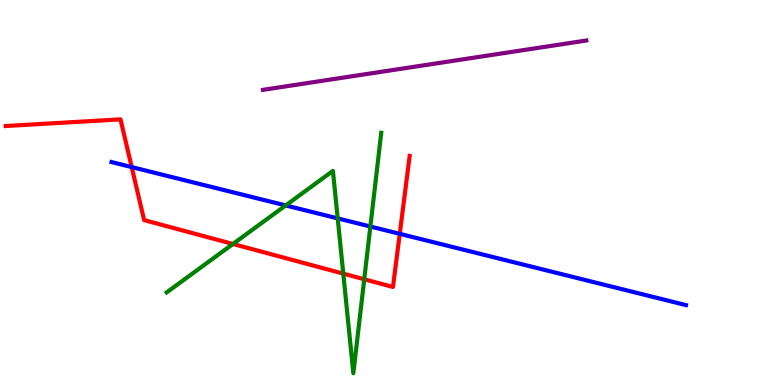[{'lines': ['blue', 'red'], 'intersections': [{'x': 1.7, 'y': 5.66}, {'x': 5.16, 'y': 3.93}]}, {'lines': ['green', 'red'], 'intersections': [{'x': 3.01, 'y': 3.66}, {'x': 4.43, 'y': 2.89}, {'x': 4.7, 'y': 2.75}]}, {'lines': ['purple', 'red'], 'intersections': []}, {'lines': ['blue', 'green'], 'intersections': [{'x': 3.69, 'y': 4.66}, {'x': 4.36, 'y': 4.33}, {'x': 4.78, 'y': 4.12}]}, {'lines': ['blue', 'purple'], 'intersections': []}, {'lines': ['green', 'purple'], 'intersections': []}]